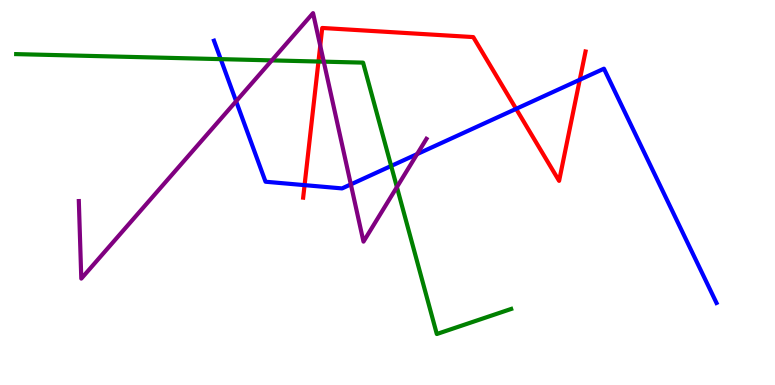[{'lines': ['blue', 'red'], 'intersections': [{'x': 3.93, 'y': 5.19}, {'x': 6.66, 'y': 7.17}, {'x': 7.48, 'y': 7.93}]}, {'lines': ['green', 'red'], 'intersections': [{'x': 4.11, 'y': 8.4}]}, {'lines': ['purple', 'red'], 'intersections': [{'x': 4.13, 'y': 8.81}]}, {'lines': ['blue', 'green'], 'intersections': [{'x': 2.85, 'y': 8.46}, {'x': 5.05, 'y': 5.69}]}, {'lines': ['blue', 'purple'], 'intersections': [{'x': 3.05, 'y': 7.37}, {'x': 4.53, 'y': 5.21}, {'x': 5.38, 'y': 6.0}]}, {'lines': ['green', 'purple'], 'intersections': [{'x': 3.51, 'y': 8.43}, {'x': 4.18, 'y': 8.4}, {'x': 5.12, 'y': 5.14}]}]